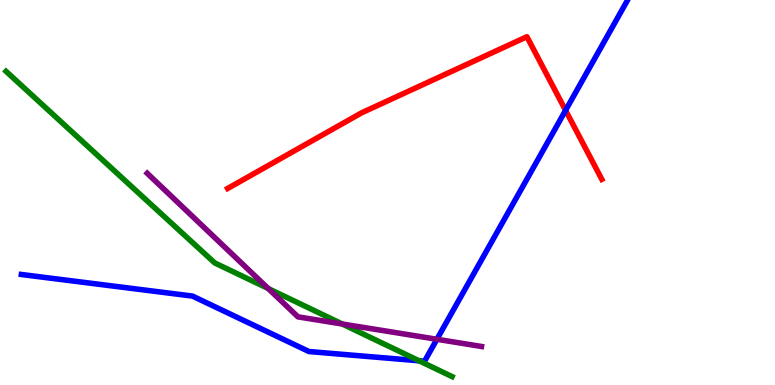[{'lines': ['blue', 'red'], 'intersections': [{'x': 7.3, 'y': 7.13}]}, {'lines': ['green', 'red'], 'intersections': []}, {'lines': ['purple', 'red'], 'intersections': []}, {'lines': ['blue', 'green'], 'intersections': [{'x': 5.41, 'y': 0.629}]}, {'lines': ['blue', 'purple'], 'intersections': [{'x': 5.64, 'y': 1.19}]}, {'lines': ['green', 'purple'], 'intersections': [{'x': 3.46, 'y': 2.51}, {'x': 4.42, 'y': 1.58}]}]